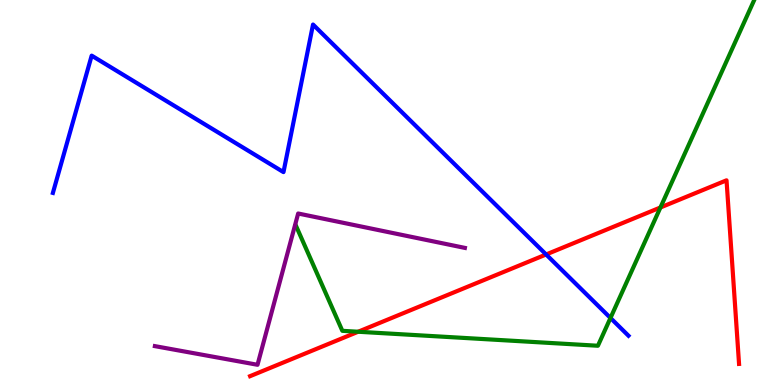[{'lines': ['blue', 'red'], 'intersections': [{'x': 7.05, 'y': 3.39}]}, {'lines': ['green', 'red'], 'intersections': [{'x': 4.62, 'y': 1.38}, {'x': 8.52, 'y': 4.61}]}, {'lines': ['purple', 'red'], 'intersections': []}, {'lines': ['blue', 'green'], 'intersections': [{'x': 7.88, 'y': 1.74}]}, {'lines': ['blue', 'purple'], 'intersections': []}, {'lines': ['green', 'purple'], 'intersections': []}]